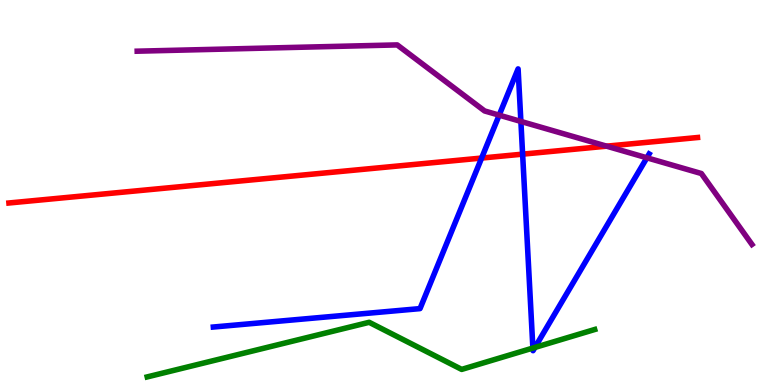[{'lines': ['blue', 'red'], 'intersections': [{'x': 6.21, 'y': 5.89}, {'x': 6.74, 'y': 6.0}]}, {'lines': ['green', 'red'], 'intersections': []}, {'lines': ['purple', 'red'], 'intersections': [{'x': 7.83, 'y': 6.2}]}, {'lines': ['blue', 'green'], 'intersections': [{'x': 6.88, 'y': 0.96}, {'x': 6.9, 'y': 0.976}]}, {'lines': ['blue', 'purple'], 'intersections': [{'x': 6.44, 'y': 7.01}, {'x': 6.72, 'y': 6.85}, {'x': 8.35, 'y': 5.9}]}, {'lines': ['green', 'purple'], 'intersections': []}]